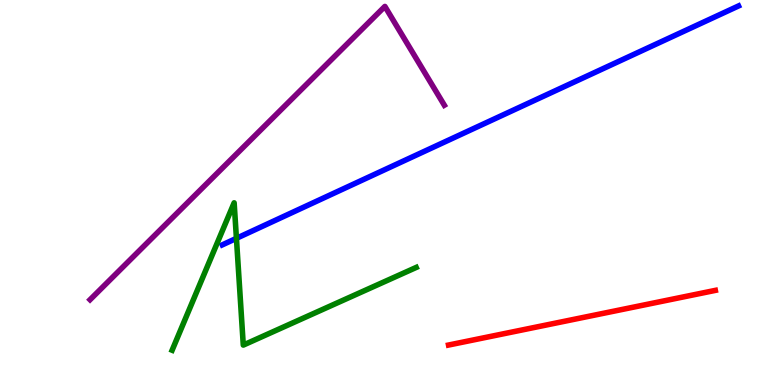[{'lines': ['blue', 'red'], 'intersections': []}, {'lines': ['green', 'red'], 'intersections': []}, {'lines': ['purple', 'red'], 'intersections': []}, {'lines': ['blue', 'green'], 'intersections': [{'x': 3.05, 'y': 3.81}]}, {'lines': ['blue', 'purple'], 'intersections': []}, {'lines': ['green', 'purple'], 'intersections': []}]